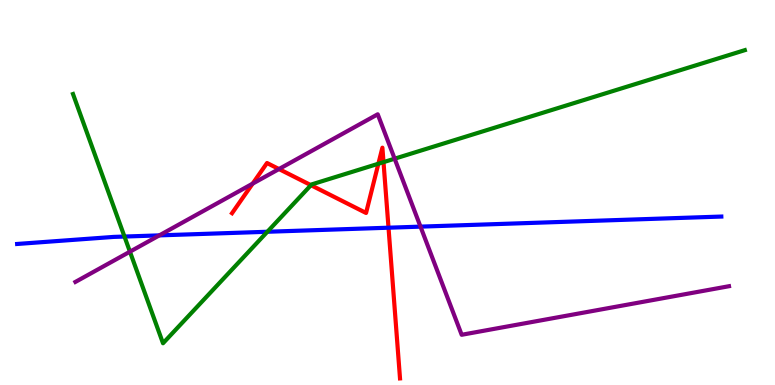[{'lines': ['blue', 'red'], 'intersections': [{'x': 5.01, 'y': 4.09}]}, {'lines': ['green', 'red'], 'intersections': [{'x': 4.01, 'y': 5.19}, {'x': 4.88, 'y': 5.75}, {'x': 4.95, 'y': 5.79}]}, {'lines': ['purple', 'red'], 'intersections': [{'x': 3.26, 'y': 5.23}, {'x': 3.6, 'y': 5.61}]}, {'lines': ['blue', 'green'], 'intersections': [{'x': 1.61, 'y': 3.86}, {'x': 3.45, 'y': 3.98}]}, {'lines': ['blue', 'purple'], 'intersections': [{'x': 2.06, 'y': 3.89}, {'x': 5.43, 'y': 4.11}]}, {'lines': ['green', 'purple'], 'intersections': [{'x': 1.68, 'y': 3.46}, {'x': 5.09, 'y': 5.88}]}]